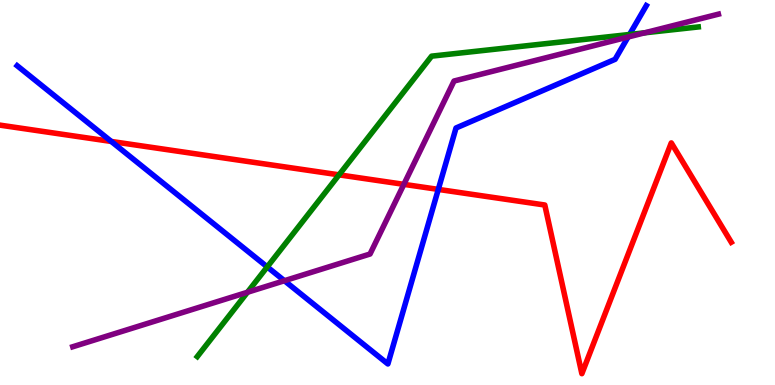[{'lines': ['blue', 'red'], 'intersections': [{'x': 1.44, 'y': 6.33}, {'x': 5.66, 'y': 5.08}]}, {'lines': ['green', 'red'], 'intersections': [{'x': 4.37, 'y': 5.46}]}, {'lines': ['purple', 'red'], 'intersections': [{'x': 5.21, 'y': 5.21}]}, {'lines': ['blue', 'green'], 'intersections': [{'x': 3.45, 'y': 3.07}, {'x': 8.12, 'y': 9.1}]}, {'lines': ['blue', 'purple'], 'intersections': [{'x': 3.67, 'y': 2.71}, {'x': 8.1, 'y': 9.04}]}, {'lines': ['green', 'purple'], 'intersections': [{'x': 3.19, 'y': 2.41}, {'x': 8.32, 'y': 9.15}]}]